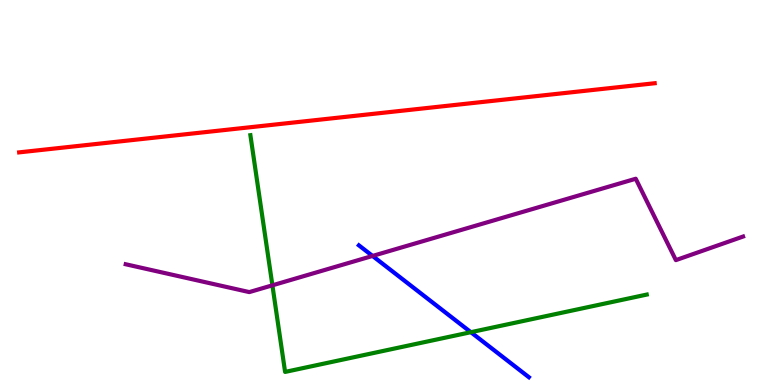[{'lines': ['blue', 'red'], 'intersections': []}, {'lines': ['green', 'red'], 'intersections': []}, {'lines': ['purple', 'red'], 'intersections': []}, {'lines': ['blue', 'green'], 'intersections': [{'x': 6.08, 'y': 1.37}]}, {'lines': ['blue', 'purple'], 'intersections': [{'x': 4.81, 'y': 3.35}]}, {'lines': ['green', 'purple'], 'intersections': [{'x': 3.51, 'y': 2.59}]}]